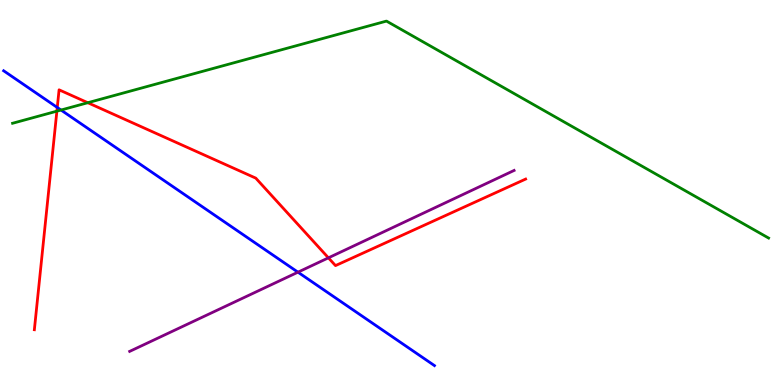[{'lines': ['blue', 'red'], 'intersections': [{'x': 0.739, 'y': 7.21}]}, {'lines': ['green', 'red'], 'intersections': [{'x': 0.734, 'y': 7.11}, {'x': 1.13, 'y': 7.33}]}, {'lines': ['purple', 'red'], 'intersections': [{'x': 4.24, 'y': 3.3}]}, {'lines': ['blue', 'green'], 'intersections': [{'x': 0.787, 'y': 7.14}]}, {'lines': ['blue', 'purple'], 'intersections': [{'x': 3.84, 'y': 2.93}]}, {'lines': ['green', 'purple'], 'intersections': []}]